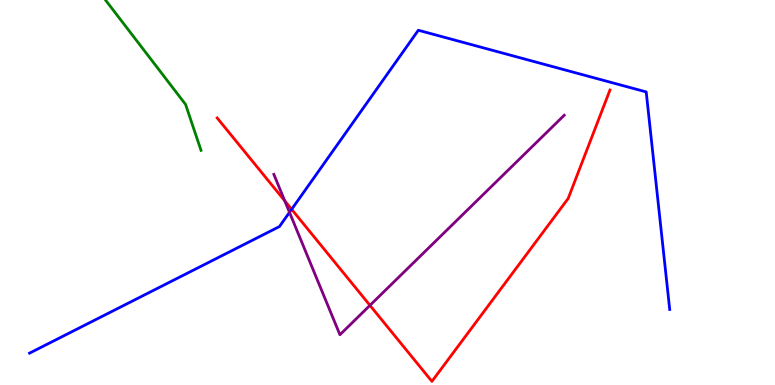[{'lines': ['blue', 'red'], 'intersections': [{'x': 3.76, 'y': 4.56}]}, {'lines': ['green', 'red'], 'intersections': []}, {'lines': ['purple', 'red'], 'intersections': [{'x': 3.67, 'y': 4.78}, {'x': 4.77, 'y': 2.07}]}, {'lines': ['blue', 'green'], 'intersections': []}, {'lines': ['blue', 'purple'], 'intersections': [{'x': 3.74, 'y': 4.48}]}, {'lines': ['green', 'purple'], 'intersections': []}]